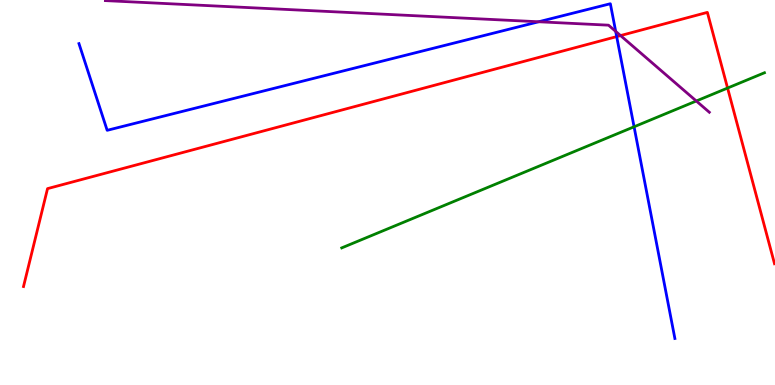[{'lines': ['blue', 'red'], 'intersections': [{'x': 7.96, 'y': 9.05}]}, {'lines': ['green', 'red'], 'intersections': [{'x': 9.39, 'y': 7.71}]}, {'lines': ['purple', 'red'], 'intersections': [{'x': 8.01, 'y': 9.08}]}, {'lines': ['blue', 'green'], 'intersections': [{'x': 8.18, 'y': 6.71}]}, {'lines': ['blue', 'purple'], 'intersections': [{'x': 6.95, 'y': 9.43}, {'x': 7.94, 'y': 9.19}]}, {'lines': ['green', 'purple'], 'intersections': [{'x': 8.98, 'y': 7.38}]}]